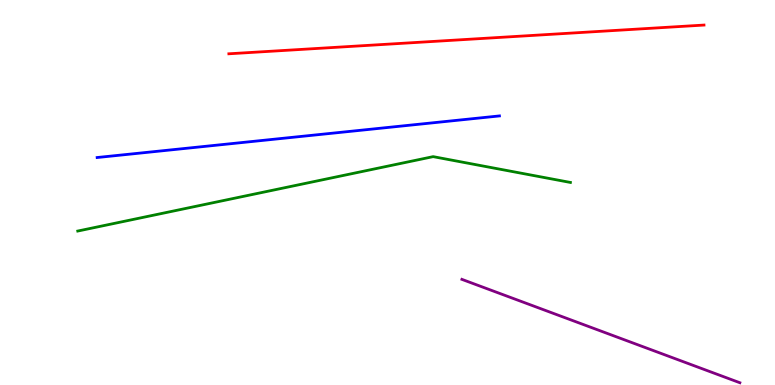[{'lines': ['blue', 'red'], 'intersections': []}, {'lines': ['green', 'red'], 'intersections': []}, {'lines': ['purple', 'red'], 'intersections': []}, {'lines': ['blue', 'green'], 'intersections': []}, {'lines': ['blue', 'purple'], 'intersections': []}, {'lines': ['green', 'purple'], 'intersections': []}]